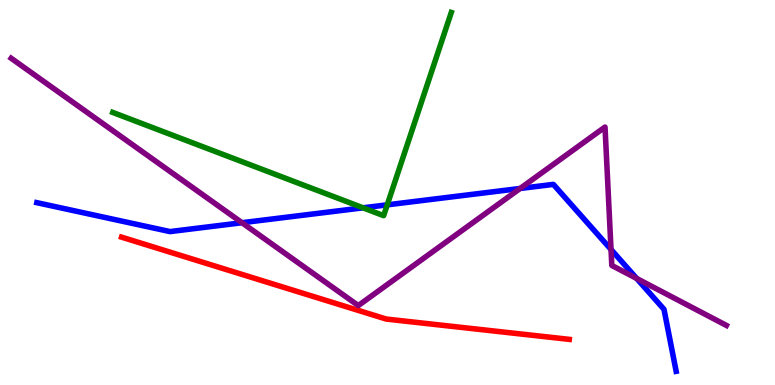[{'lines': ['blue', 'red'], 'intersections': []}, {'lines': ['green', 'red'], 'intersections': []}, {'lines': ['purple', 'red'], 'intersections': []}, {'lines': ['blue', 'green'], 'intersections': [{'x': 4.68, 'y': 4.6}, {'x': 5.0, 'y': 4.68}]}, {'lines': ['blue', 'purple'], 'intersections': [{'x': 3.12, 'y': 4.22}, {'x': 6.71, 'y': 5.1}, {'x': 7.88, 'y': 3.52}, {'x': 8.22, 'y': 2.77}]}, {'lines': ['green', 'purple'], 'intersections': []}]